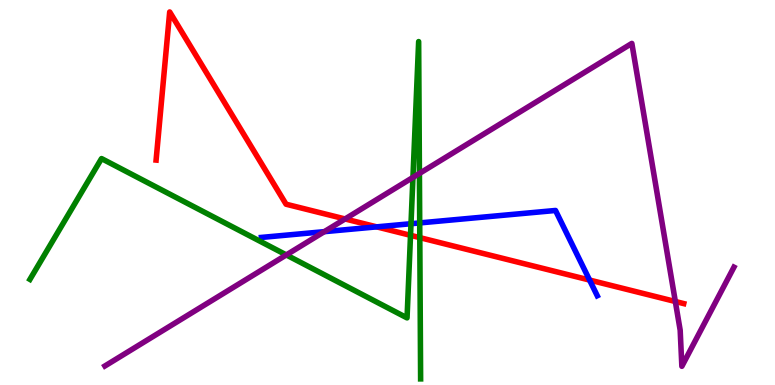[{'lines': ['blue', 'red'], 'intersections': [{'x': 4.86, 'y': 4.11}, {'x': 7.61, 'y': 2.73}]}, {'lines': ['green', 'red'], 'intersections': [{'x': 5.3, 'y': 3.89}, {'x': 5.42, 'y': 3.83}]}, {'lines': ['purple', 'red'], 'intersections': [{'x': 4.45, 'y': 4.31}, {'x': 8.71, 'y': 2.17}]}, {'lines': ['blue', 'green'], 'intersections': [{'x': 5.3, 'y': 4.19}, {'x': 5.42, 'y': 4.21}]}, {'lines': ['blue', 'purple'], 'intersections': [{'x': 4.18, 'y': 3.98}]}, {'lines': ['green', 'purple'], 'intersections': [{'x': 3.69, 'y': 3.38}, {'x': 5.33, 'y': 5.39}, {'x': 5.41, 'y': 5.49}]}]